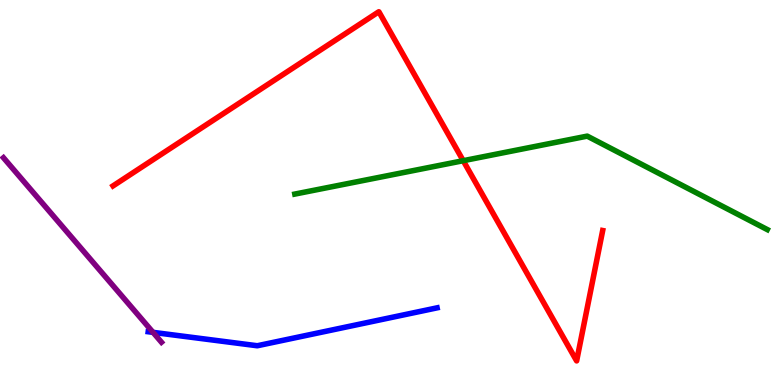[{'lines': ['blue', 'red'], 'intersections': []}, {'lines': ['green', 'red'], 'intersections': [{'x': 5.98, 'y': 5.83}]}, {'lines': ['purple', 'red'], 'intersections': []}, {'lines': ['blue', 'green'], 'intersections': []}, {'lines': ['blue', 'purple'], 'intersections': [{'x': 1.97, 'y': 1.37}]}, {'lines': ['green', 'purple'], 'intersections': []}]